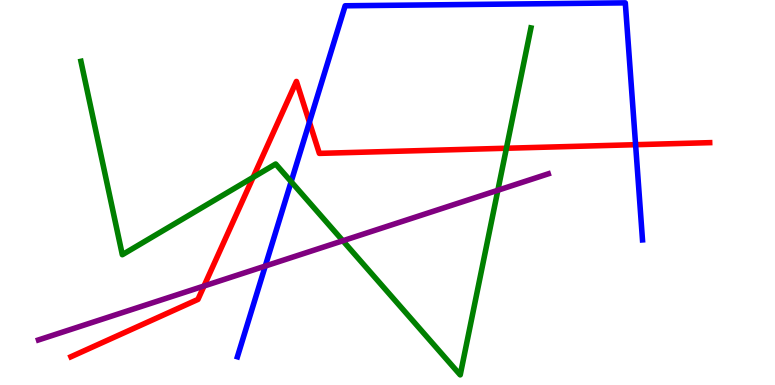[{'lines': ['blue', 'red'], 'intersections': [{'x': 3.99, 'y': 6.83}, {'x': 8.2, 'y': 6.24}]}, {'lines': ['green', 'red'], 'intersections': [{'x': 3.27, 'y': 5.39}, {'x': 6.53, 'y': 6.15}]}, {'lines': ['purple', 'red'], 'intersections': [{'x': 2.63, 'y': 2.57}]}, {'lines': ['blue', 'green'], 'intersections': [{'x': 3.76, 'y': 5.28}]}, {'lines': ['blue', 'purple'], 'intersections': [{'x': 3.42, 'y': 3.09}]}, {'lines': ['green', 'purple'], 'intersections': [{'x': 4.42, 'y': 3.75}, {'x': 6.42, 'y': 5.06}]}]